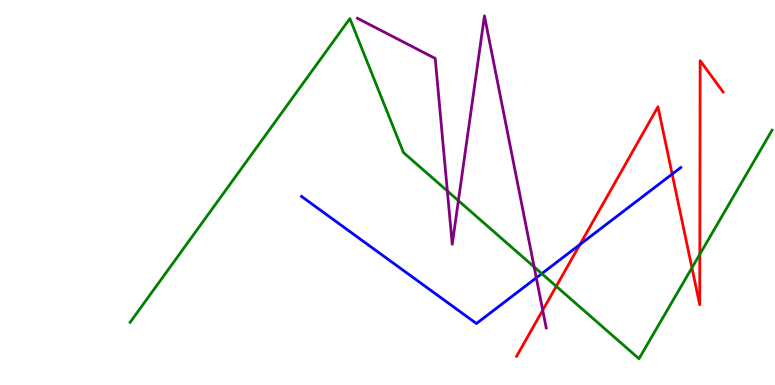[{'lines': ['blue', 'red'], 'intersections': [{'x': 7.48, 'y': 3.65}, {'x': 8.67, 'y': 5.48}]}, {'lines': ['green', 'red'], 'intersections': [{'x': 7.18, 'y': 2.56}, {'x': 8.93, 'y': 3.04}, {'x': 9.03, 'y': 3.4}]}, {'lines': ['purple', 'red'], 'intersections': [{'x': 7.0, 'y': 1.94}]}, {'lines': ['blue', 'green'], 'intersections': [{'x': 6.99, 'y': 2.89}]}, {'lines': ['blue', 'purple'], 'intersections': [{'x': 6.92, 'y': 2.78}]}, {'lines': ['green', 'purple'], 'intersections': [{'x': 5.77, 'y': 5.04}, {'x': 5.91, 'y': 4.79}, {'x': 6.89, 'y': 3.07}]}]